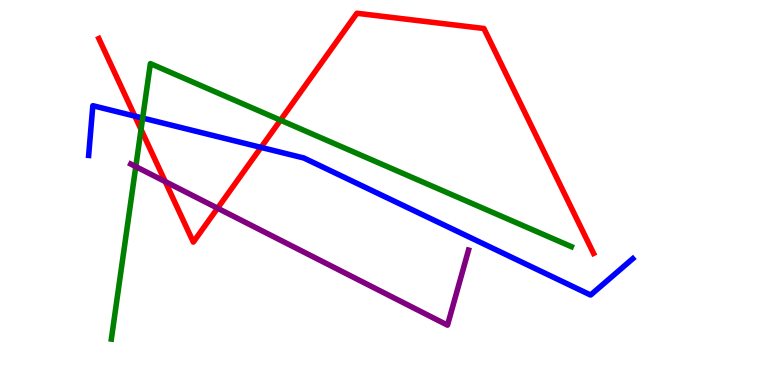[{'lines': ['blue', 'red'], 'intersections': [{'x': 1.74, 'y': 6.98}, {'x': 3.37, 'y': 6.17}]}, {'lines': ['green', 'red'], 'intersections': [{'x': 1.82, 'y': 6.64}, {'x': 3.62, 'y': 6.88}]}, {'lines': ['purple', 'red'], 'intersections': [{'x': 2.13, 'y': 5.28}, {'x': 2.81, 'y': 4.59}]}, {'lines': ['blue', 'green'], 'intersections': [{'x': 1.84, 'y': 6.93}]}, {'lines': ['blue', 'purple'], 'intersections': []}, {'lines': ['green', 'purple'], 'intersections': [{'x': 1.75, 'y': 5.67}]}]